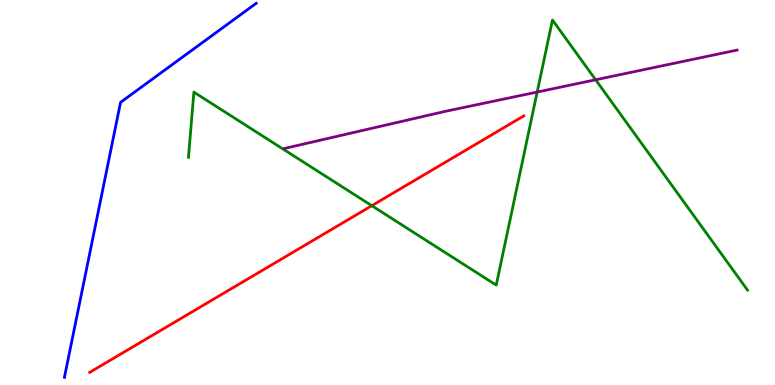[{'lines': ['blue', 'red'], 'intersections': []}, {'lines': ['green', 'red'], 'intersections': [{'x': 4.8, 'y': 4.66}]}, {'lines': ['purple', 'red'], 'intersections': []}, {'lines': ['blue', 'green'], 'intersections': []}, {'lines': ['blue', 'purple'], 'intersections': []}, {'lines': ['green', 'purple'], 'intersections': [{'x': 6.93, 'y': 7.61}, {'x': 7.69, 'y': 7.93}]}]